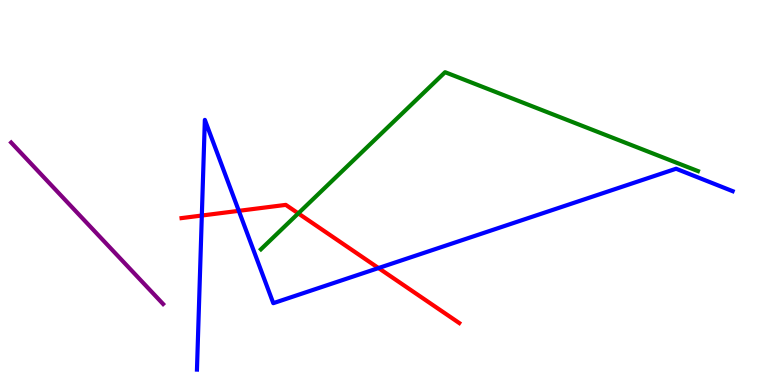[{'lines': ['blue', 'red'], 'intersections': [{'x': 2.6, 'y': 4.4}, {'x': 3.08, 'y': 4.52}, {'x': 4.88, 'y': 3.04}]}, {'lines': ['green', 'red'], 'intersections': [{'x': 3.85, 'y': 4.46}]}, {'lines': ['purple', 'red'], 'intersections': []}, {'lines': ['blue', 'green'], 'intersections': []}, {'lines': ['blue', 'purple'], 'intersections': []}, {'lines': ['green', 'purple'], 'intersections': []}]